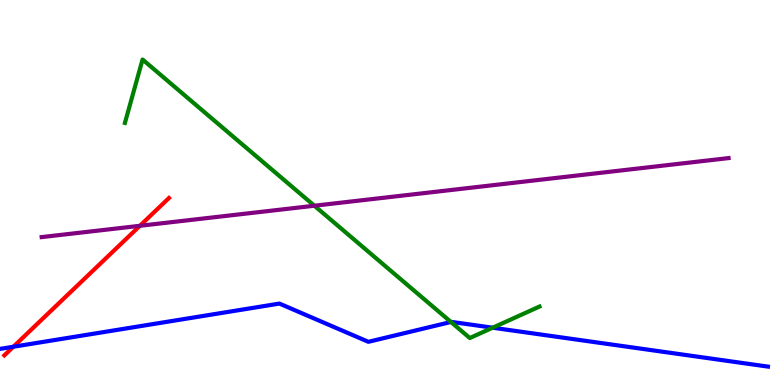[{'lines': ['blue', 'red'], 'intersections': [{'x': 0.173, 'y': 0.994}]}, {'lines': ['green', 'red'], 'intersections': []}, {'lines': ['purple', 'red'], 'intersections': [{'x': 1.8, 'y': 4.14}]}, {'lines': ['blue', 'green'], 'intersections': [{'x': 5.82, 'y': 1.64}, {'x': 6.36, 'y': 1.49}]}, {'lines': ['blue', 'purple'], 'intersections': []}, {'lines': ['green', 'purple'], 'intersections': [{'x': 4.06, 'y': 4.66}]}]